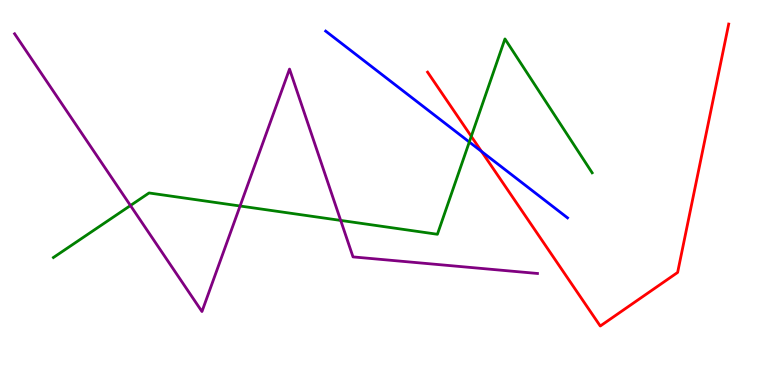[{'lines': ['blue', 'red'], 'intersections': [{'x': 6.21, 'y': 6.07}]}, {'lines': ['green', 'red'], 'intersections': [{'x': 6.08, 'y': 6.46}]}, {'lines': ['purple', 'red'], 'intersections': []}, {'lines': ['blue', 'green'], 'intersections': [{'x': 6.06, 'y': 6.31}]}, {'lines': ['blue', 'purple'], 'intersections': []}, {'lines': ['green', 'purple'], 'intersections': [{'x': 1.68, 'y': 4.66}, {'x': 3.1, 'y': 4.65}, {'x': 4.4, 'y': 4.27}]}]